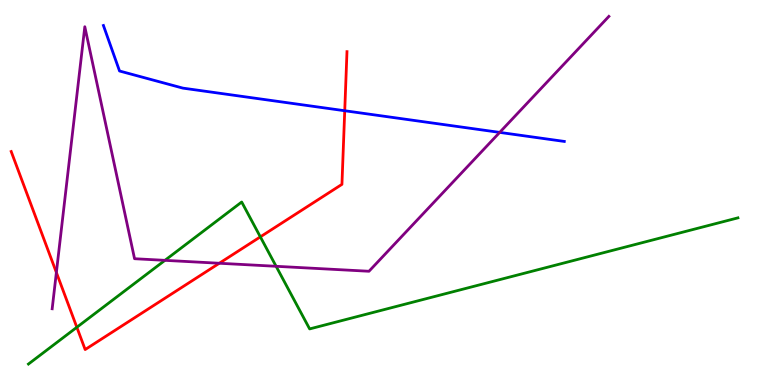[{'lines': ['blue', 'red'], 'intersections': [{'x': 4.45, 'y': 7.12}]}, {'lines': ['green', 'red'], 'intersections': [{'x': 0.992, 'y': 1.5}, {'x': 3.36, 'y': 3.85}]}, {'lines': ['purple', 'red'], 'intersections': [{'x': 0.727, 'y': 2.92}, {'x': 2.83, 'y': 3.16}]}, {'lines': ['blue', 'green'], 'intersections': []}, {'lines': ['blue', 'purple'], 'intersections': [{'x': 6.45, 'y': 6.56}]}, {'lines': ['green', 'purple'], 'intersections': [{'x': 2.13, 'y': 3.24}, {'x': 3.56, 'y': 3.08}]}]